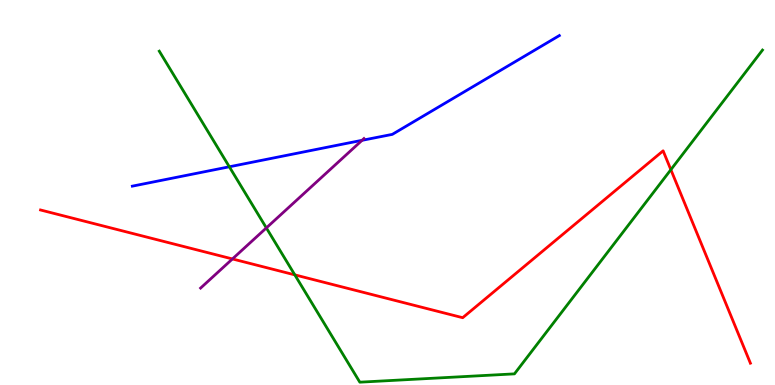[{'lines': ['blue', 'red'], 'intersections': []}, {'lines': ['green', 'red'], 'intersections': [{'x': 3.8, 'y': 2.86}, {'x': 8.66, 'y': 5.59}]}, {'lines': ['purple', 'red'], 'intersections': [{'x': 3.0, 'y': 3.27}]}, {'lines': ['blue', 'green'], 'intersections': [{'x': 2.96, 'y': 5.67}]}, {'lines': ['blue', 'purple'], 'intersections': [{'x': 4.67, 'y': 6.36}]}, {'lines': ['green', 'purple'], 'intersections': [{'x': 3.44, 'y': 4.08}]}]